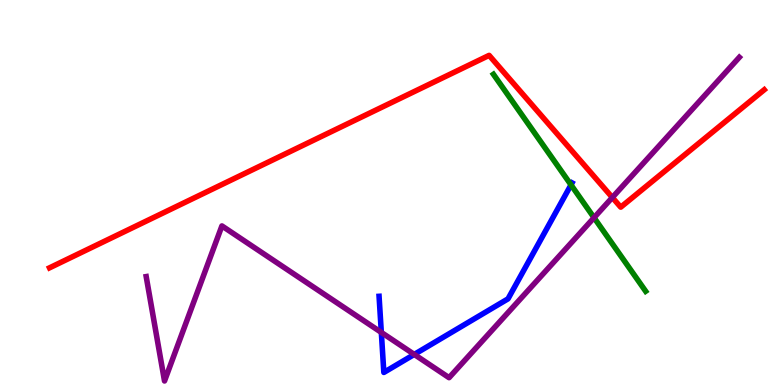[{'lines': ['blue', 'red'], 'intersections': []}, {'lines': ['green', 'red'], 'intersections': []}, {'lines': ['purple', 'red'], 'intersections': [{'x': 7.9, 'y': 4.87}]}, {'lines': ['blue', 'green'], 'intersections': [{'x': 7.37, 'y': 5.2}]}, {'lines': ['blue', 'purple'], 'intersections': [{'x': 4.92, 'y': 1.37}, {'x': 5.35, 'y': 0.794}]}, {'lines': ['green', 'purple'], 'intersections': [{'x': 7.66, 'y': 4.35}]}]